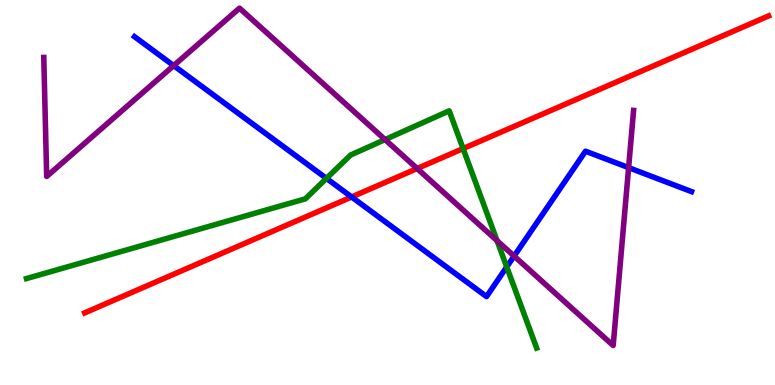[{'lines': ['blue', 'red'], 'intersections': [{'x': 4.54, 'y': 4.88}]}, {'lines': ['green', 'red'], 'intersections': [{'x': 5.98, 'y': 6.14}]}, {'lines': ['purple', 'red'], 'intersections': [{'x': 5.38, 'y': 5.62}]}, {'lines': ['blue', 'green'], 'intersections': [{'x': 4.21, 'y': 5.37}, {'x': 6.54, 'y': 3.07}]}, {'lines': ['blue', 'purple'], 'intersections': [{'x': 2.24, 'y': 8.3}, {'x': 6.63, 'y': 3.35}, {'x': 8.11, 'y': 5.65}]}, {'lines': ['green', 'purple'], 'intersections': [{'x': 4.97, 'y': 6.37}, {'x': 6.41, 'y': 3.75}]}]